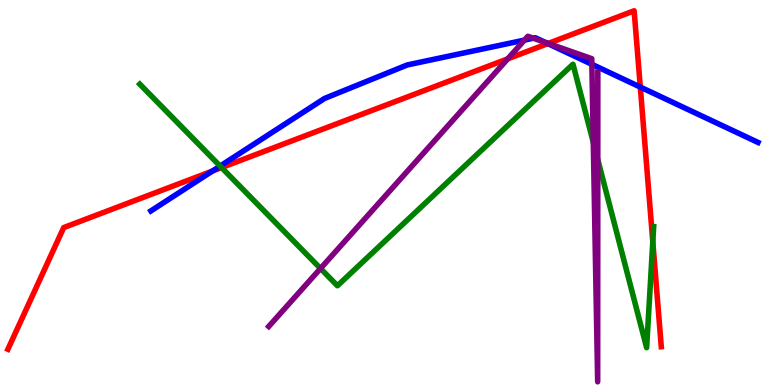[{'lines': ['blue', 'red'], 'intersections': [{'x': 2.74, 'y': 5.56}, {'x': 7.07, 'y': 8.87}, {'x': 8.26, 'y': 7.74}]}, {'lines': ['green', 'red'], 'intersections': [{'x': 2.86, 'y': 5.65}, {'x': 8.42, 'y': 3.72}]}, {'lines': ['purple', 'red'], 'intersections': [{'x': 6.55, 'y': 8.47}, {'x': 7.07, 'y': 8.87}]}, {'lines': ['blue', 'green'], 'intersections': [{'x': 2.84, 'y': 5.69}]}, {'lines': ['blue', 'purple'], 'intersections': [{'x': 6.77, 'y': 8.96}, {'x': 6.88, 'y': 9.01}, {'x': 7.04, 'y': 8.9}, {'x': 7.64, 'y': 8.33}]}, {'lines': ['green', 'purple'], 'intersections': [{'x': 4.14, 'y': 3.03}, {'x': 7.66, 'y': 6.3}, {'x': 7.71, 'y': 5.85}]}]